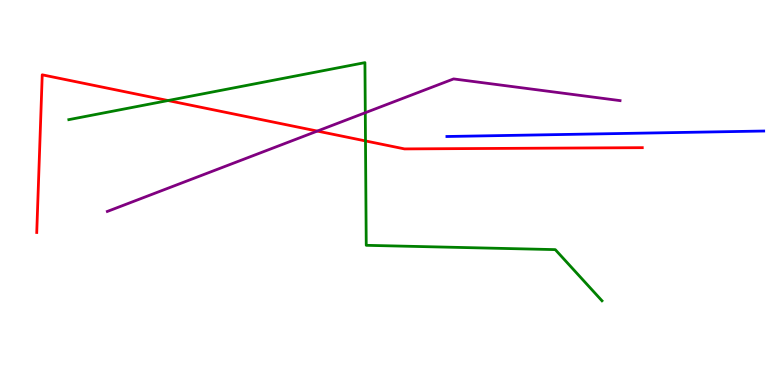[{'lines': ['blue', 'red'], 'intersections': []}, {'lines': ['green', 'red'], 'intersections': [{'x': 2.17, 'y': 7.39}, {'x': 4.72, 'y': 6.34}]}, {'lines': ['purple', 'red'], 'intersections': [{'x': 4.09, 'y': 6.6}]}, {'lines': ['blue', 'green'], 'intersections': []}, {'lines': ['blue', 'purple'], 'intersections': []}, {'lines': ['green', 'purple'], 'intersections': [{'x': 4.71, 'y': 7.07}]}]